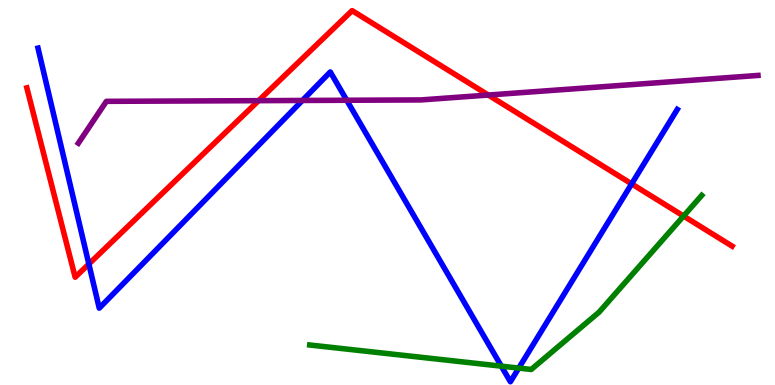[{'lines': ['blue', 'red'], 'intersections': [{'x': 1.15, 'y': 3.14}, {'x': 8.15, 'y': 5.22}]}, {'lines': ['green', 'red'], 'intersections': [{'x': 8.82, 'y': 4.39}]}, {'lines': ['purple', 'red'], 'intersections': [{'x': 3.34, 'y': 7.39}, {'x': 6.3, 'y': 7.53}]}, {'lines': ['blue', 'green'], 'intersections': [{'x': 6.47, 'y': 0.489}, {'x': 6.69, 'y': 0.439}]}, {'lines': ['blue', 'purple'], 'intersections': [{'x': 3.9, 'y': 7.39}, {'x': 4.47, 'y': 7.4}]}, {'lines': ['green', 'purple'], 'intersections': []}]